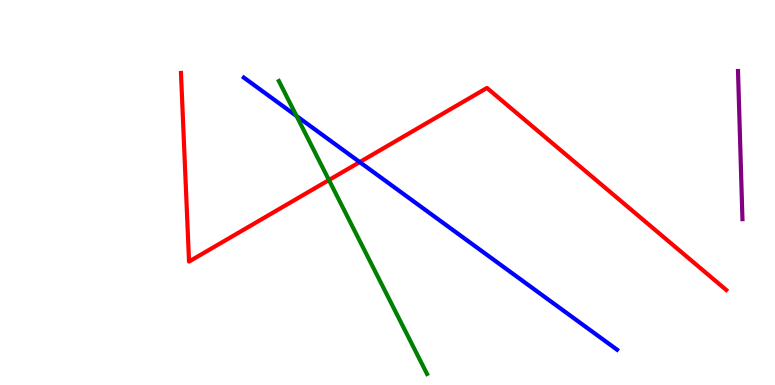[{'lines': ['blue', 'red'], 'intersections': [{'x': 4.64, 'y': 5.79}]}, {'lines': ['green', 'red'], 'intersections': [{'x': 4.24, 'y': 5.32}]}, {'lines': ['purple', 'red'], 'intersections': []}, {'lines': ['blue', 'green'], 'intersections': [{'x': 3.83, 'y': 6.99}]}, {'lines': ['blue', 'purple'], 'intersections': []}, {'lines': ['green', 'purple'], 'intersections': []}]